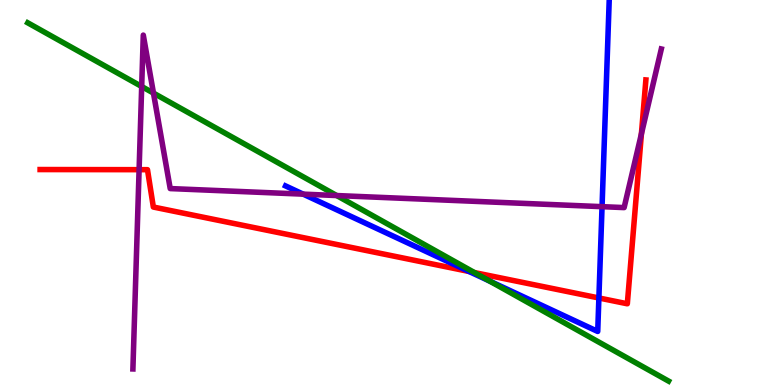[{'lines': ['blue', 'red'], 'intersections': [{'x': 6.05, 'y': 2.95}, {'x': 7.73, 'y': 2.26}]}, {'lines': ['green', 'red'], 'intersections': [{'x': 6.12, 'y': 2.92}]}, {'lines': ['purple', 'red'], 'intersections': [{'x': 1.79, 'y': 5.59}, {'x': 8.28, 'y': 6.52}]}, {'lines': ['blue', 'green'], 'intersections': [{'x': 6.32, 'y': 2.7}]}, {'lines': ['blue', 'purple'], 'intersections': [{'x': 3.91, 'y': 4.96}, {'x': 7.77, 'y': 4.63}]}, {'lines': ['green', 'purple'], 'intersections': [{'x': 1.83, 'y': 7.75}, {'x': 1.98, 'y': 7.58}, {'x': 4.34, 'y': 4.92}]}]